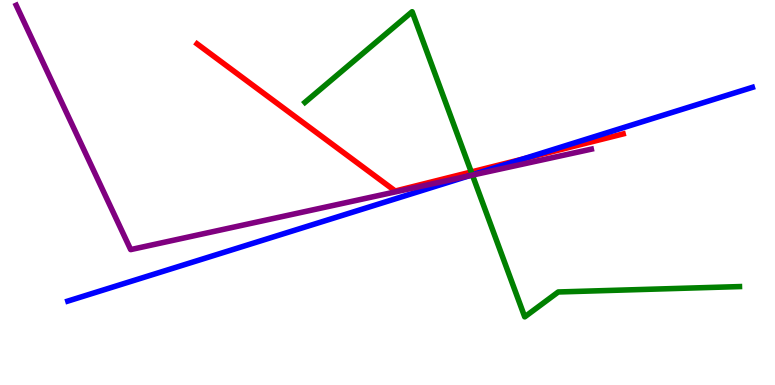[{'lines': ['blue', 'red'], 'intersections': [{'x': 6.74, 'y': 5.87}]}, {'lines': ['green', 'red'], 'intersections': [{'x': 6.08, 'y': 5.53}]}, {'lines': ['purple', 'red'], 'intersections': []}, {'lines': ['blue', 'green'], 'intersections': [{'x': 6.09, 'y': 5.46}]}, {'lines': ['blue', 'purple'], 'intersections': [{'x': 6.05, 'y': 5.43}]}, {'lines': ['green', 'purple'], 'intersections': [{'x': 6.1, 'y': 5.45}]}]